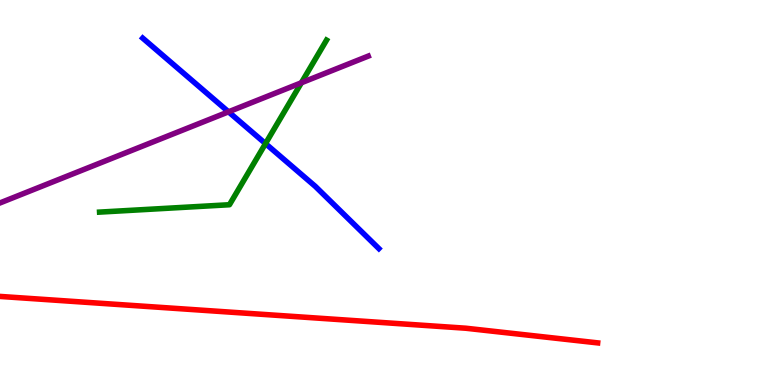[{'lines': ['blue', 'red'], 'intersections': []}, {'lines': ['green', 'red'], 'intersections': []}, {'lines': ['purple', 'red'], 'intersections': []}, {'lines': ['blue', 'green'], 'intersections': [{'x': 3.43, 'y': 6.27}]}, {'lines': ['blue', 'purple'], 'intersections': [{'x': 2.95, 'y': 7.1}]}, {'lines': ['green', 'purple'], 'intersections': [{'x': 3.89, 'y': 7.85}]}]